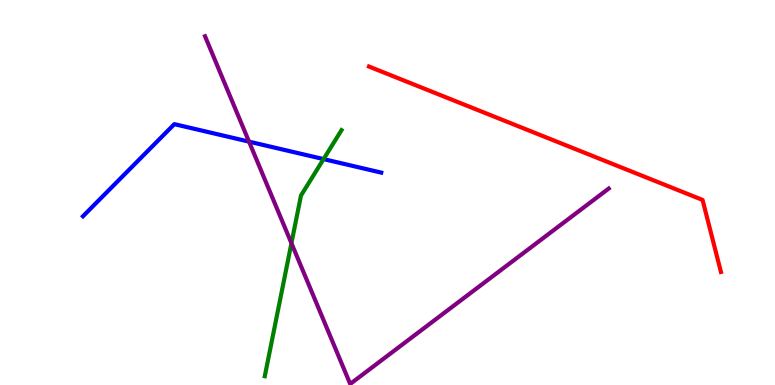[{'lines': ['blue', 'red'], 'intersections': []}, {'lines': ['green', 'red'], 'intersections': []}, {'lines': ['purple', 'red'], 'intersections': []}, {'lines': ['blue', 'green'], 'intersections': [{'x': 4.18, 'y': 5.87}]}, {'lines': ['blue', 'purple'], 'intersections': [{'x': 3.21, 'y': 6.32}]}, {'lines': ['green', 'purple'], 'intersections': [{'x': 3.76, 'y': 3.68}]}]